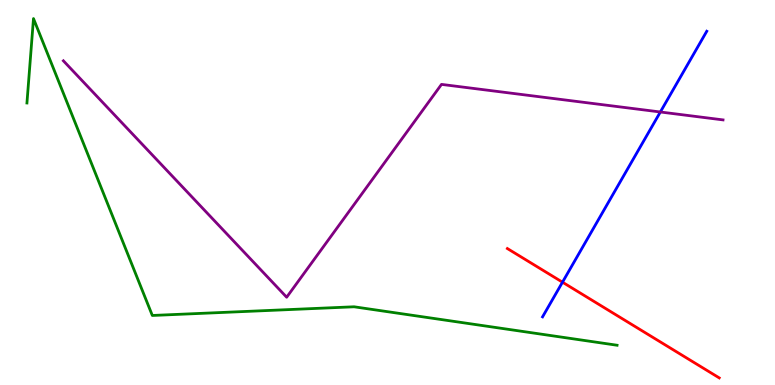[{'lines': ['blue', 'red'], 'intersections': [{'x': 7.26, 'y': 2.67}]}, {'lines': ['green', 'red'], 'intersections': []}, {'lines': ['purple', 'red'], 'intersections': []}, {'lines': ['blue', 'green'], 'intersections': []}, {'lines': ['blue', 'purple'], 'intersections': [{'x': 8.52, 'y': 7.09}]}, {'lines': ['green', 'purple'], 'intersections': []}]